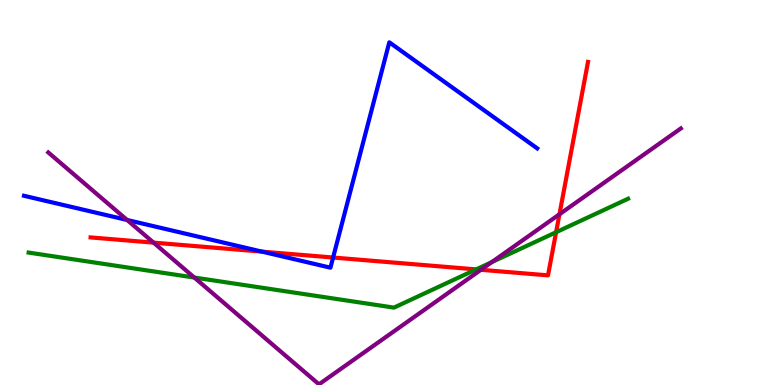[{'lines': ['blue', 'red'], 'intersections': [{'x': 3.38, 'y': 3.46}, {'x': 4.3, 'y': 3.31}]}, {'lines': ['green', 'red'], 'intersections': [{'x': 6.14, 'y': 3.0}, {'x': 7.18, 'y': 3.97}]}, {'lines': ['purple', 'red'], 'intersections': [{'x': 1.98, 'y': 3.7}, {'x': 6.21, 'y': 2.99}, {'x': 7.22, 'y': 4.43}]}, {'lines': ['blue', 'green'], 'intersections': []}, {'lines': ['blue', 'purple'], 'intersections': [{'x': 1.64, 'y': 4.29}]}, {'lines': ['green', 'purple'], 'intersections': [{'x': 2.51, 'y': 2.79}, {'x': 6.35, 'y': 3.19}]}]